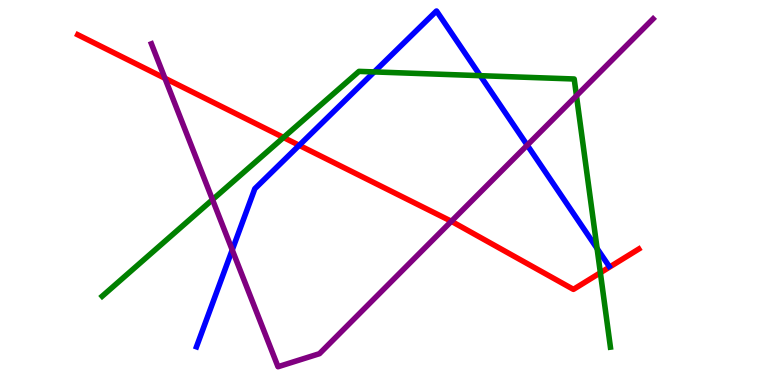[{'lines': ['blue', 'red'], 'intersections': [{'x': 3.86, 'y': 6.23}]}, {'lines': ['green', 'red'], 'intersections': [{'x': 3.66, 'y': 6.43}, {'x': 7.75, 'y': 2.92}]}, {'lines': ['purple', 'red'], 'intersections': [{'x': 2.13, 'y': 7.97}, {'x': 5.82, 'y': 4.25}]}, {'lines': ['blue', 'green'], 'intersections': [{'x': 4.83, 'y': 8.13}, {'x': 6.2, 'y': 8.03}, {'x': 7.7, 'y': 3.55}]}, {'lines': ['blue', 'purple'], 'intersections': [{'x': 3.0, 'y': 3.51}, {'x': 6.8, 'y': 6.23}]}, {'lines': ['green', 'purple'], 'intersections': [{'x': 2.74, 'y': 4.81}, {'x': 7.44, 'y': 7.51}]}]